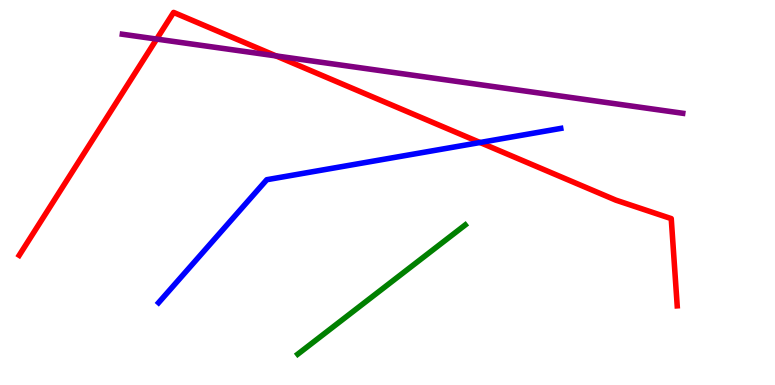[{'lines': ['blue', 'red'], 'intersections': [{'x': 6.19, 'y': 6.3}]}, {'lines': ['green', 'red'], 'intersections': []}, {'lines': ['purple', 'red'], 'intersections': [{'x': 2.02, 'y': 8.99}, {'x': 3.56, 'y': 8.55}]}, {'lines': ['blue', 'green'], 'intersections': []}, {'lines': ['blue', 'purple'], 'intersections': []}, {'lines': ['green', 'purple'], 'intersections': []}]